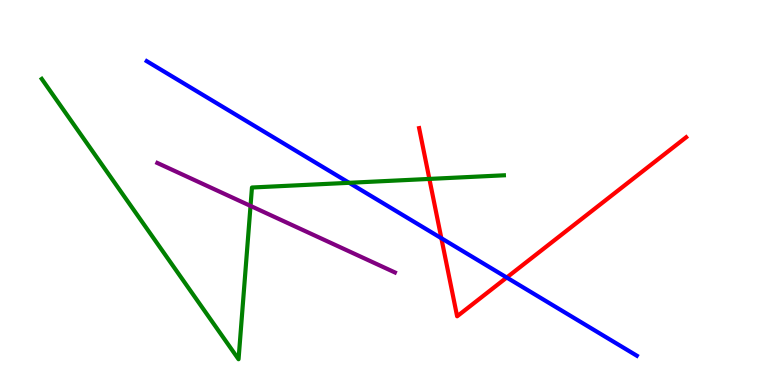[{'lines': ['blue', 'red'], 'intersections': [{'x': 5.69, 'y': 3.81}, {'x': 6.54, 'y': 2.79}]}, {'lines': ['green', 'red'], 'intersections': [{'x': 5.54, 'y': 5.35}]}, {'lines': ['purple', 'red'], 'intersections': []}, {'lines': ['blue', 'green'], 'intersections': [{'x': 4.51, 'y': 5.25}]}, {'lines': ['blue', 'purple'], 'intersections': []}, {'lines': ['green', 'purple'], 'intersections': [{'x': 3.23, 'y': 4.65}]}]